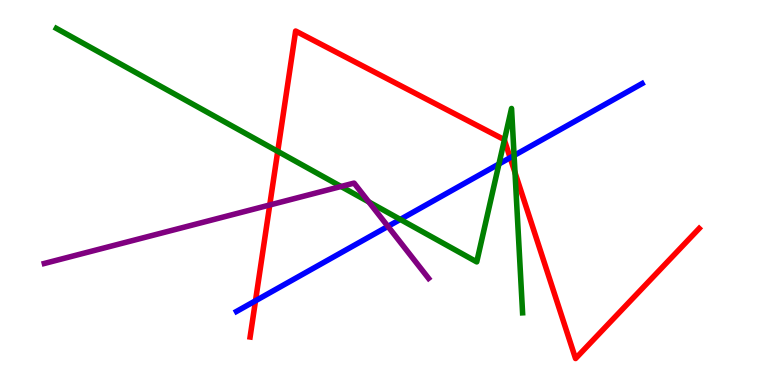[{'lines': ['blue', 'red'], 'intersections': [{'x': 3.3, 'y': 2.19}, {'x': 6.58, 'y': 5.9}]}, {'lines': ['green', 'red'], 'intersections': [{'x': 3.58, 'y': 6.07}, {'x': 6.51, 'y': 6.36}, {'x': 6.65, 'y': 5.52}]}, {'lines': ['purple', 'red'], 'intersections': [{'x': 3.48, 'y': 4.68}]}, {'lines': ['blue', 'green'], 'intersections': [{'x': 5.17, 'y': 4.3}, {'x': 6.44, 'y': 5.74}, {'x': 6.63, 'y': 5.96}]}, {'lines': ['blue', 'purple'], 'intersections': [{'x': 5.01, 'y': 4.12}]}, {'lines': ['green', 'purple'], 'intersections': [{'x': 4.4, 'y': 5.16}, {'x': 4.76, 'y': 4.76}]}]